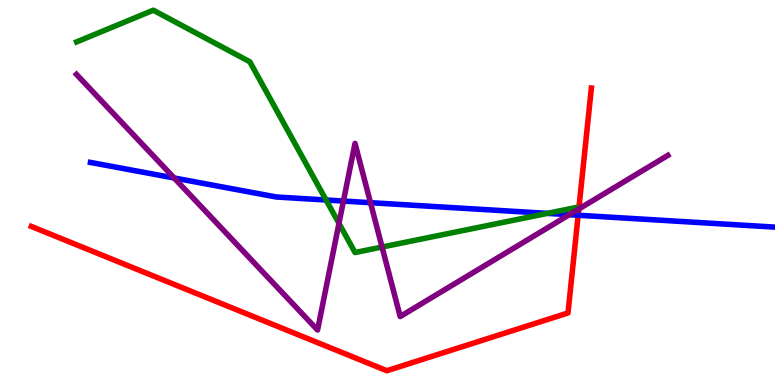[{'lines': ['blue', 'red'], 'intersections': [{'x': 7.46, 'y': 4.41}]}, {'lines': ['green', 'red'], 'intersections': []}, {'lines': ['purple', 'red'], 'intersections': [{'x': 7.47, 'y': 4.57}]}, {'lines': ['blue', 'green'], 'intersections': [{'x': 4.21, 'y': 4.81}, {'x': 7.06, 'y': 4.46}]}, {'lines': ['blue', 'purple'], 'intersections': [{'x': 2.25, 'y': 5.38}, {'x': 4.43, 'y': 4.78}, {'x': 4.78, 'y': 4.74}, {'x': 7.35, 'y': 4.42}]}, {'lines': ['green', 'purple'], 'intersections': [{'x': 4.37, 'y': 4.2}, {'x': 4.93, 'y': 3.58}]}]